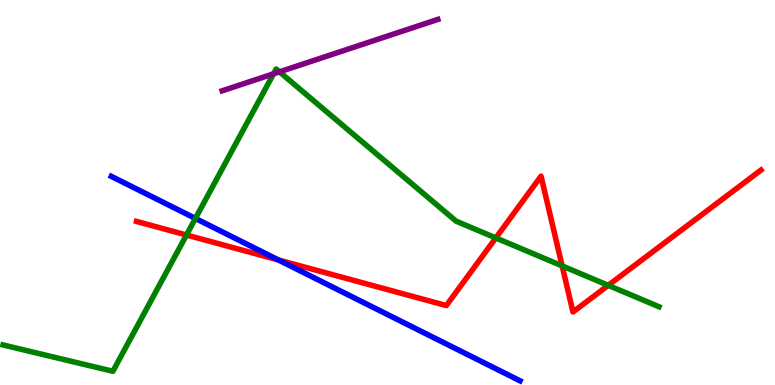[{'lines': ['blue', 'red'], 'intersections': [{'x': 3.59, 'y': 3.25}]}, {'lines': ['green', 'red'], 'intersections': [{'x': 2.41, 'y': 3.9}, {'x': 6.4, 'y': 3.82}, {'x': 7.25, 'y': 3.09}, {'x': 7.85, 'y': 2.59}]}, {'lines': ['purple', 'red'], 'intersections': []}, {'lines': ['blue', 'green'], 'intersections': [{'x': 2.52, 'y': 4.33}]}, {'lines': ['blue', 'purple'], 'intersections': []}, {'lines': ['green', 'purple'], 'intersections': [{'x': 3.53, 'y': 8.08}, {'x': 3.61, 'y': 8.13}]}]